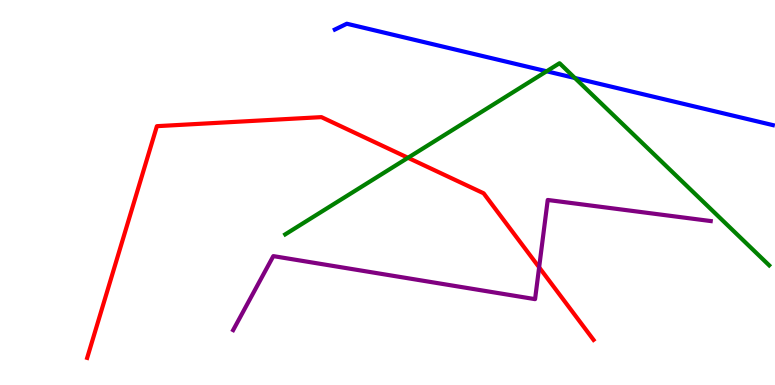[{'lines': ['blue', 'red'], 'intersections': []}, {'lines': ['green', 'red'], 'intersections': [{'x': 5.26, 'y': 5.9}]}, {'lines': ['purple', 'red'], 'intersections': [{'x': 6.96, 'y': 3.06}]}, {'lines': ['blue', 'green'], 'intersections': [{'x': 7.05, 'y': 8.15}, {'x': 7.42, 'y': 7.97}]}, {'lines': ['blue', 'purple'], 'intersections': []}, {'lines': ['green', 'purple'], 'intersections': []}]